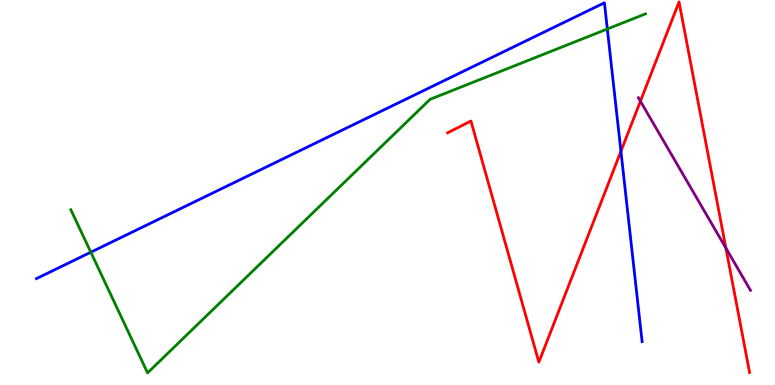[{'lines': ['blue', 'red'], 'intersections': [{'x': 8.01, 'y': 6.07}]}, {'lines': ['green', 'red'], 'intersections': []}, {'lines': ['purple', 'red'], 'intersections': [{'x': 8.26, 'y': 7.37}, {'x': 9.37, 'y': 3.56}]}, {'lines': ['blue', 'green'], 'intersections': [{'x': 1.17, 'y': 3.45}, {'x': 7.84, 'y': 9.25}]}, {'lines': ['blue', 'purple'], 'intersections': []}, {'lines': ['green', 'purple'], 'intersections': []}]